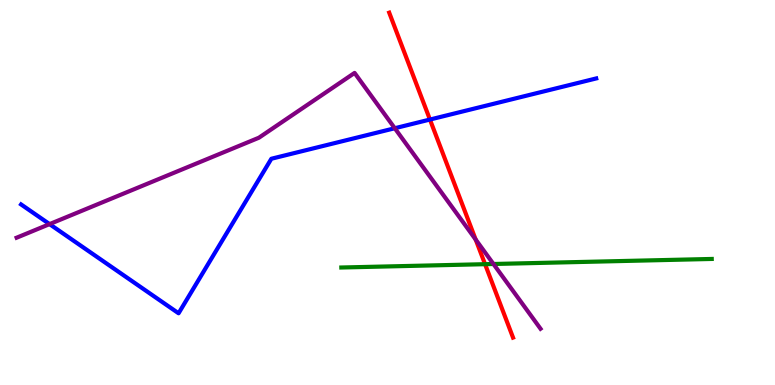[{'lines': ['blue', 'red'], 'intersections': [{'x': 5.55, 'y': 6.89}]}, {'lines': ['green', 'red'], 'intersections': [{'x': 6.26, 'y': 3.14}]}, {'lines': ['purple', 'red'], 'intersections': [{'x': 6.14, 'y': 3.78}]}, {'lines': ['blue', 'green'], 'intersections': []}, {'lines': ['blue', 'purple'], 'intersections': [{'x': 0.639, 'y': 4.18}, {'x': 5.09, 'y': 6.67}]}, {'lines': ['green', 'purple'], 'intersections': [{'x': 6.37, 'y': 3.14}]}]